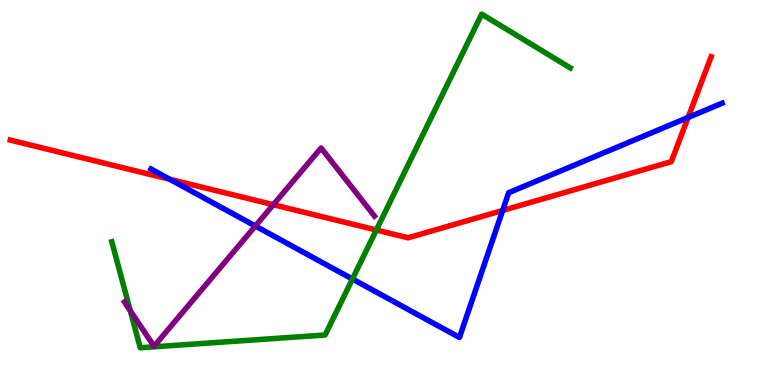[{'lines': ['blue', 'red'], 'intersections': [{'x': 2.19, 'y': 5.34}, {'x': 6.49, 'y': 4.53}, {'x': 8.88, 'y': 6.95}]}, {'lines': ['green', 'red'], 'intersections': [{'x': 4.86, 'y': 4.03}]}, {'lines': ['purple', 'red'], 'intersections': [{'x': 3.53, 'y': 4.68}]}, {'lines': ['blue', 'green'], 'intersections': [{'x': 4.55, 'y': 2.75}]}, {'lines': ['blue', 'purple'], 'intersections': [{'x': 3.3, 'y': 4.13}]}, {'lines': ['green', 'purple'], 'intersections': [{'x': 1.68, 'y': 1.93}]}]